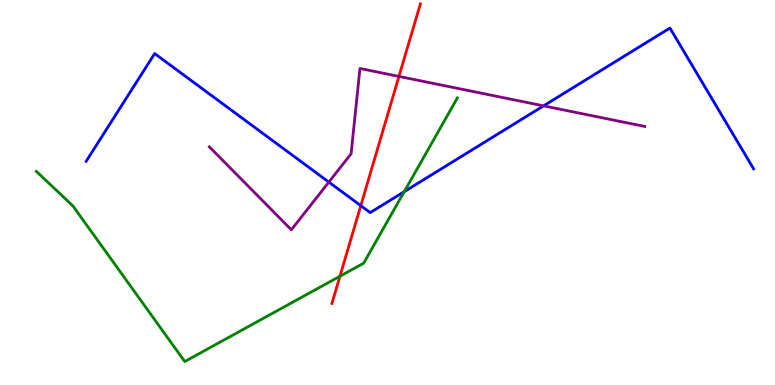[{'lines': ['blue', 'red'], 'intersections': [{'x': 4.66, 'y': 4.66}]}, {'lines': ['green', 'red'], 'intersections': [{'x': 4.39, 'y': 2.83}]}, {'lines': ['purple', 'red'], 'intersections': [{'x': 5.15, 'y': 8.02}]}, {'lines': ['blue', 'green'], 'intersections': [{'x': 5.22, 'y': 5.02}]}, {'lines': ['blue', 'purple'], 'intersections': [{'x': 4.24, 'y': 5.27}, {'x': 7.01, 'y': 7.25}]}, {'lines': ['green', 'purple'], 'intersections': []}]